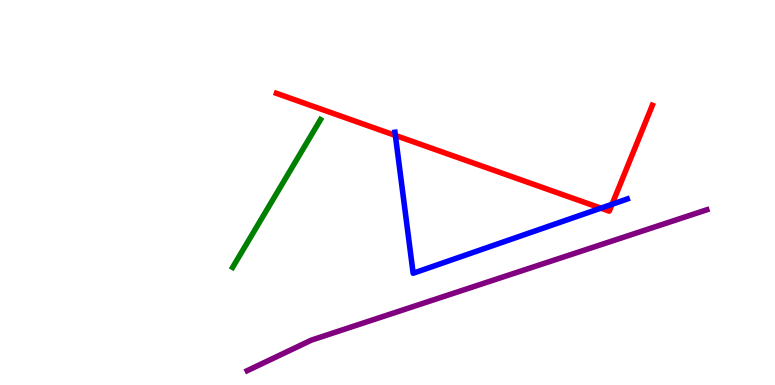[{'lines': ['blue', 'red'], 'intersections': [{'x': 5.1, 'y': 6.48}, {'x': 7.75, 'y': 4.59}, {'x': 7.9, 'y': 4.69}]}, {'lines': ['green', 'red'], 'intersections': []}, {'lines': ['purple', 'red'], 'intersections': []}, {'lines': ['blue', 'green'], 'intersections': []}, {'lines': ['blue', 'purple'], 'intersections': []}, {'lines': ['green', 'purple'], 'intersections': []}]